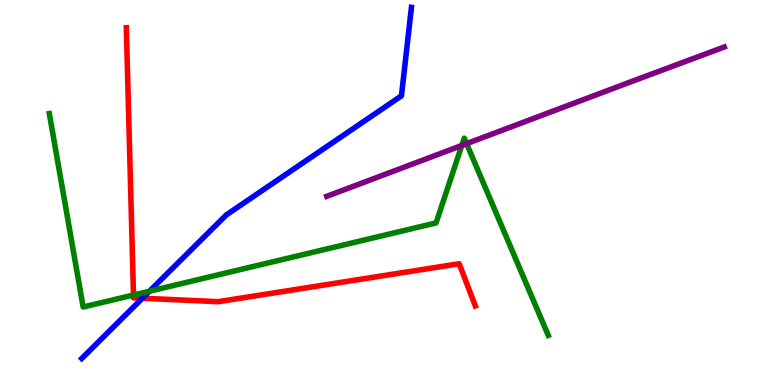[{'lines': ['blue', 'red'], 'intersections': [{'x': 1.84, 'y': 2.25}]}, {'lines': ['green', 'red'], 'intersections': [{'x': 1.72, 'y': 2.34}]}, {'lines': ['purple', 'red'], 'intersections': []}, {'lines': ['blue', 'green'], 'intersections': [{'x': 1.93, 'y': 2.44}]}, {'lines': ['blue', 'purple'], 'intersections': []}, {'lines': ['green', 'purple'], 'intersections': [{'x': 5.96, 'y': 6.22}, {'x': 6.02, 'y': 6.27}]}]